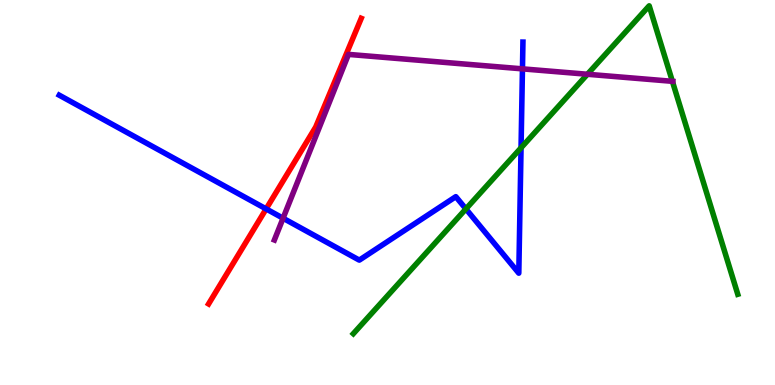[{'lines': ['blue', 'red'], 'intersections': [{'x': 3.43, 'y': 4.57}]}, {'lines': ['green', 'red'], 'intersections': []}, {'lines': ['purple', 'red'], 'intersections': []}, {'lines': ['blue', 'green'], 'intersections': [{'x': 6.01, 'y': 4.57}, {'x': 6.72, 'y': 6.16}]}, {'lines': ['blue', 'purple'], 'intersections': [{'x': 3.65, 'y': 4.33}, {'x': 6.74, 'y': 8.21}]}, {'lines': ['green', 'purple'], 'intersections': [{'x': 7.58, 'y': 8.07}, {'x': 8.68, 'y': 7.89}]}]